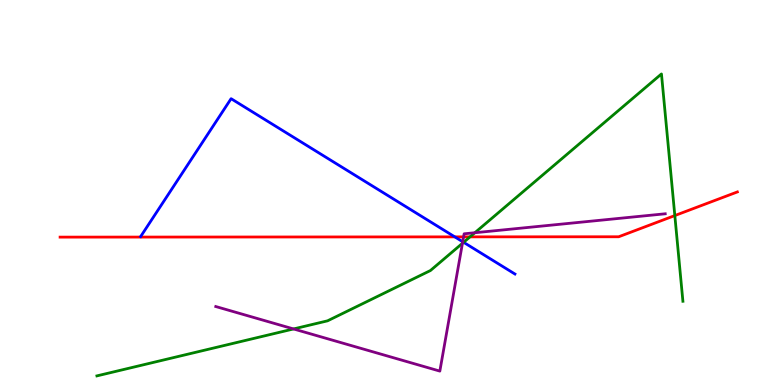[{'lines': ['blue', 'red'], 'intersections': [{'x': 5.87, 'y': 3.85}]}, {'lines': ['green', 'red'], 'intersections': [{'x': 6.06, 'y': 3.85}, {'x': 8.71, 'y': 4.4}]}, {'lines': ['purple', 'red'], 'intersections': [{'x': 5.98, 'y': 3.85}]}, {'lines': ['blue', 'green'], 'intersections': [{'x': 5.98, 'y': 3.71}]}, {'lines': ['blue', 'purple'], 'intersections': [{'x': 5.97, 'y': 3.72}]}, {'lines': ['green', 'purple'], 'intersections': [{'x': 3.79, 'y': 1.46}, {'x': 5.97, 'y': 3.68}, {'x': 6.13, 'y': 3.95}]}]